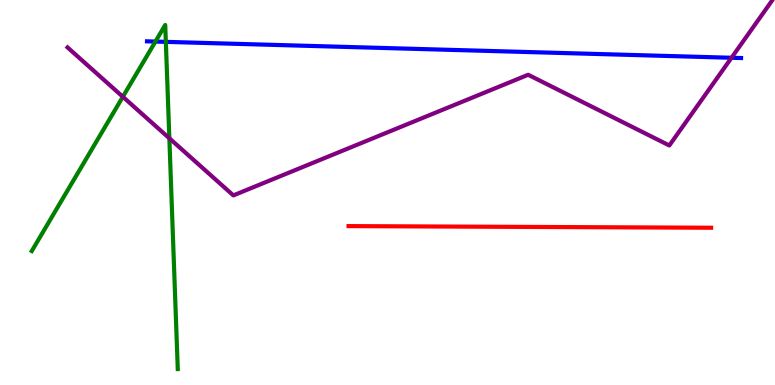[{'lines': ['blue', 'red'], 'intersections': []}, {'lines': ['green', 'red'], 'intersections': []}, {'lines': ['purple', 'red'], 'intersections': []}, {'lines': ['blue', 'green'], 'intersections': [{'x': 2.01, 'y': 8.92}, {'x': 2.14, 'y': 8.91}]}, {'lines': ['blue', 'purple'], 'intersections': [{'x': 9.44, 'y': 8.5}]}, {'lines': ['green', 'purple'], 'intersections': [{'x': 1.59, 'y': 7.49}, {'x': 2.19, 'y': 6.41}]}]